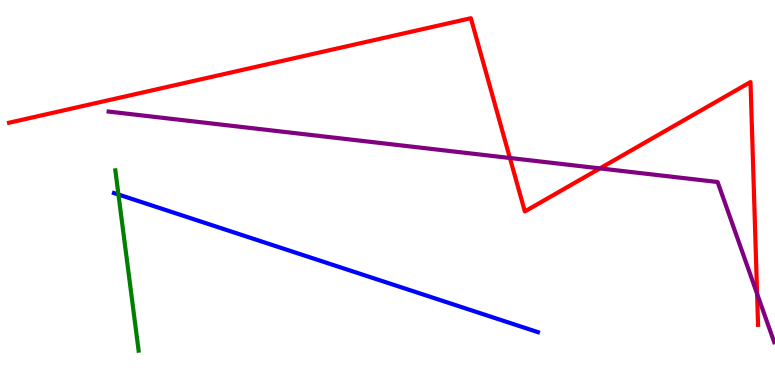[{'lines': ['blue', 'red'], 'intersections': []}, {'lines': ['green', 'red'], 'intersections': []}, {'lines': ['purple', 'red'], 'intersections': [{'x': 6.58, 'y': 5.9}, {'x': 7.74, 'y': 5.63}, {'x': 9.77, 'y': 2.37}]}, {'lines': ['blue', 'green'], 'intersections': [{'x': 1.53, 'y': 4.95}]}, {'lines': ['blue', 'purple'], 'intersections': []}, {'lines': ['green', 'purple'], 'intersections': []}]